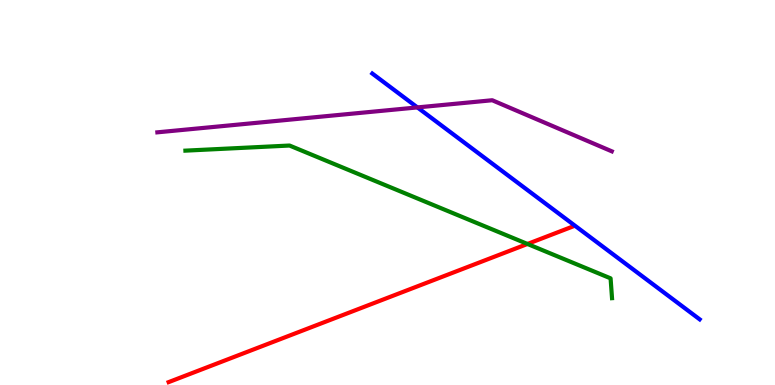[{'lines': ['blue', 'red'], 'intersections': []}, {'lines': ['green', 'red'], 'intersections': [{'x': 6.81, 'y': 3.66}]}, {'lines': ['purple', 'red'], 'intersections': []}, {'lines': ['blue', 'green'], 'intersections': []}, {'lines': ['blue', 'purple'], 'intersections': [{'x': 5.39, 'y': 7.21}]}, {'lines': ['green', 'purple'], 'intersections': []}]